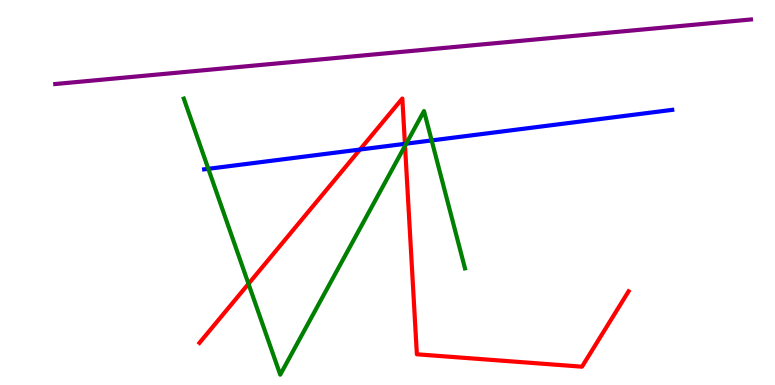[{'lines': ['blue', 'red'], 'intersections': [{'x': 4.64, 'y': 6.12}, {'x': 5.22, 'y': 6.26}]}, {'lines': ['green', 'red'], 'intersections': [{'x': 3.21, 'y': 2.63}, {'x': 5.23, 'y': 6.21}]}, {'lines': ['purple', 'red'], 'intersections': []}, {'lines': ['blue', 'green'], 'intersections': [{'x': 2.69, 'y': 5.62}, {'x': 5.24, 'y': 6.27}, {'x': 5.57, 'y': 6.35}]}, {'lines': ['blue', 'purple'], 'intersections': []}, {'lines': ['green', 'purple'], 'intersections': []}]